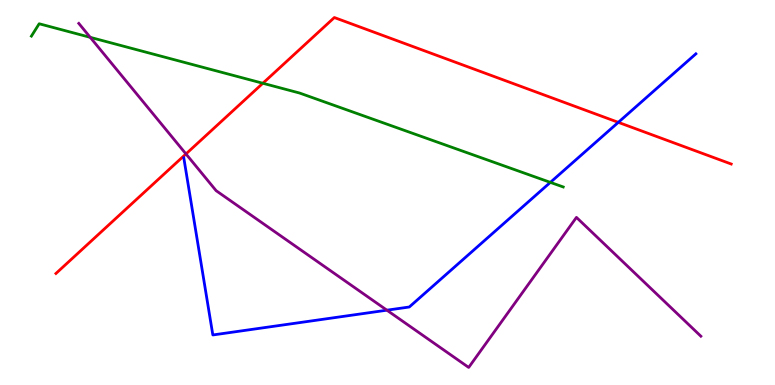[{'lines': ['blue', 'red'], 'intersections': [{'x': 7.98, 'y': 6.82}]}, {'lines': ['green', 'red'], 'intersections': [{'x': 3.39, 'y': 7.84}]}, {'lines': ['purple', 'red'], 'intersections': [{'x': 2.4, 'y': 6.0}]}, {'lines': ['blue', 'green'], 'intersections': [{'x': 7.1, 'y': 5.26}]}, {'lines': ['blue', 'purple'], 'intersections': [{'x': 4.99, 'y': 1.94}]}, {'lines': ['green', 'purple'], 'intersections': [{'x': 1.16, 'y': 9.03}]}]